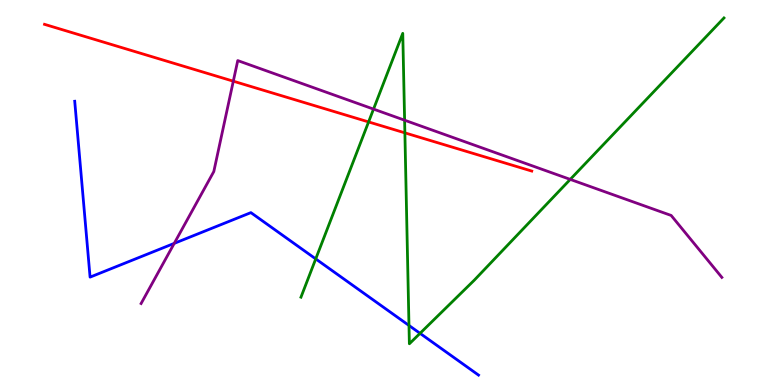[{'lines': ['blue', 'red'], 'intersections': []}, {'lines': ['green', 'red'], 'intersections': [{'x': 4.76, 'y': 6.83}, {'x': 5.22, 'y': 6.55}]}, {'lines': ['purple', 'red'], 'intersections': [{'x': 3.01, 'y': 7.89}]}, {'lines': ['blue', 'green'], 'intersections': [{'x': 4.07, 'y': 3.28}, {'x': 5.28, 'y': 1.55}, {'x': 5.42, 'y': 1.34}]}, {'lines': ['blue', 'purple'], 'intersections': [{'x': 2.25, 'y': 3.68}]}, {'lines': ['green', 'purple'], 'intersections': [{'x': 4.82, 'y': 7.17}, {'x': 5.22, 'y': 6.88}, {'x': 7.36, 'y': 5.34}]}]